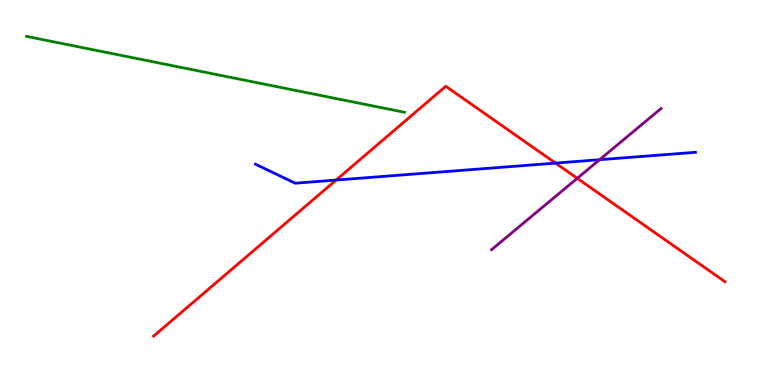[{'lines': ['blue', 'red'], 'intersections': [{'x': 4.34, 'y': 5.32}, {'x': 7.17, 'y': 5.76}]}, {'lines': ['green', 'red'], 'intersections': []}, {'lines': ['purple', 'red'], 'intersections': [{'x': 7.45, 'y': 5.37}]}, {'lines': ['blue', 'green'], 'intersections': []}, {'lines': ['blue', 'purple'], 'intersections': [{'x': 7.74, 'y': 5.85}]}, {'lines': ['green', 'purple'], 'intersections': []}]